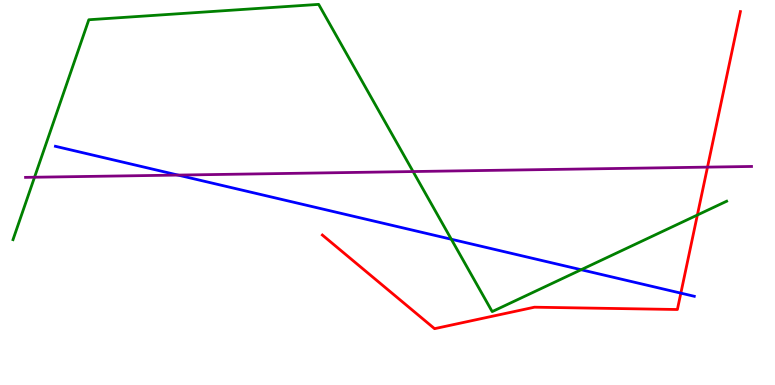[{'lines': ['blue', 'red'], 'intersections': [{'x': 8.79, 'y': 2.39}]}, {'lines': ['green', 'red'], 'intersections': [{'x': 9.0, 'y': 4.42}]}, {'lines': ['purple', 'red'], 'intersections': [{'x': 9.13, 'y': 5.66}]}, {'lines': ['blue', 'green'], 'intersections': [{'x': 5.82, 'y': 3.79}, {'x': 7.5, 'y': 2.99}]}, {'lines': ['blue', 'purple'], 'intersections': [{'x': 2.3, 'y': 5.45}]}, {'lines': ['green', 'purple'], 'intersections': [{'x': 0.445, 'y': 5.4}, {'x': 5.33, 'y': 5.54}]}]